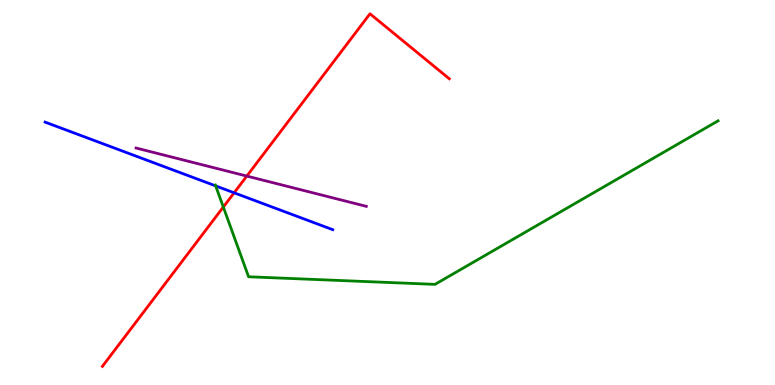[{'lines': ['blue', 'red'], 'intersections': [{'x': 3.02, 'y': 4.99}]}, {'lines': ['green', 'red'], 'intersections': [{'x': 2.88, 'y': 4.62}]}, {'lines': ['purple', 'red'], 'intersections': [{'x': 3.18, 'y': 5.43}]}, {'lines': ['blue', 'green'], 'intersections': [{'x': 2.78, 'y': 5.17}]}, {'lines': ['blue', 'purple'], 'intersections': []}, {'lines': ['green', 'purple'], 'intersections': []}]